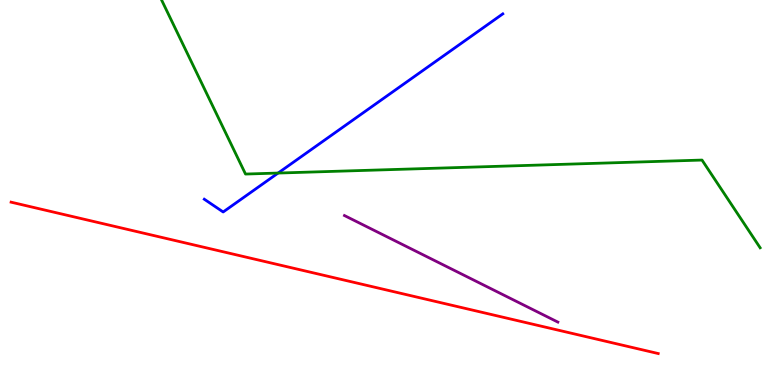[{'lines': ['blue', 'red'], 'intersections': []}, {'lines': ['green', 'red'], 'intersections': []}, {'lines': ['purple', 'red'], 'intersections': []}, {'lines': ['blue', 'green'], 'intersections': [{'x': 3.59, 'y': 5.51}]}, {'lines': ['blue', 'purple'], 'intersections': []}, {'lines': ['green', 'purple'], 'intersections': []}]